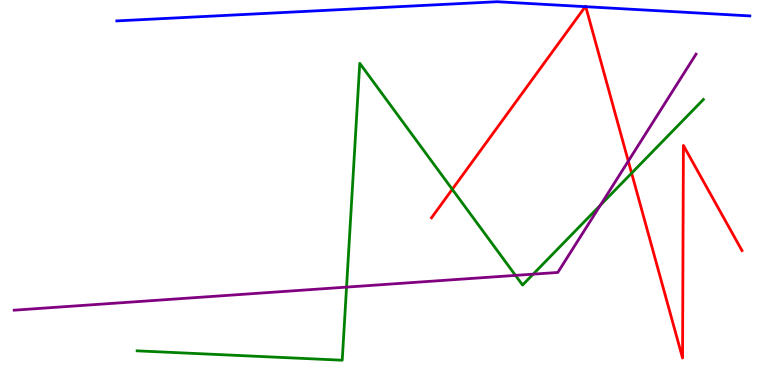[{'lines': ['blue', 'red'], 'intersections': [{'x': 7.55, 'y': 9.83}, {'x': 7.56, 'y': 9.83}]}, {'lines': ['green', 'red'], 'intersections': [{'x': 5.84, 'y': 5.08}, {'x': 8.15, 'y': 5.5}]}, {'lines': ['purple', 'red'], 'intersections': [{'x': 8.11, 'y': 5.82}]}, {'lines': ['blue', 'green'], 'intersections': []}, {'lines': ['blue', 'purple'], 'intersections': []}, {'lines': ['green', 'purple'], 'intersections': [{'x': 4.47, 'y': 2.54}, {'x': 6.65, 'y': 2.85}, {'x': 6.88, 'y': 2.88}, {'x': 7.75, 'y': 4.67}]}]